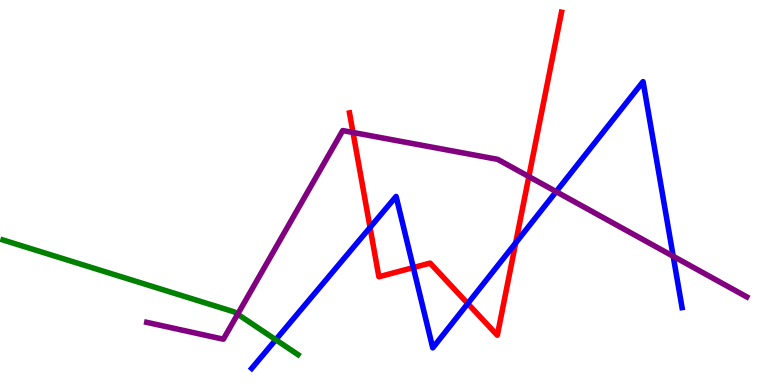[{'lines': ['blue', 'red'], 'intersections': [{'x': 4.77, 'y': 4.09}, {'x': 5.33, 'y': 3.05}, {'x': 6.04, 'y': 2.12}, {'x': 6.65, 'y': 3.69}]}, {'lines': ['green', 'red'], 'intersections': []}, {'lines': ['purple', 'red'], 'intersections': [{'x': 4.56, 'y': 6.56}, {'x': 6.82, 'y': 5.41}]}, {'lines': ['blue', 'green'], 'intersections': [{'x': 3.56, 'y': 1.18}]}, {'lines': ['blue', 'purple'], 'intersections': [{'x': 7.18, 'y': 5.02}, {'x': 8.69, 'y': 3.34}]}, {'lines': ['green', 'purple'], 'intersections': [{'x': 3.07, 'y': 1.84}]}]